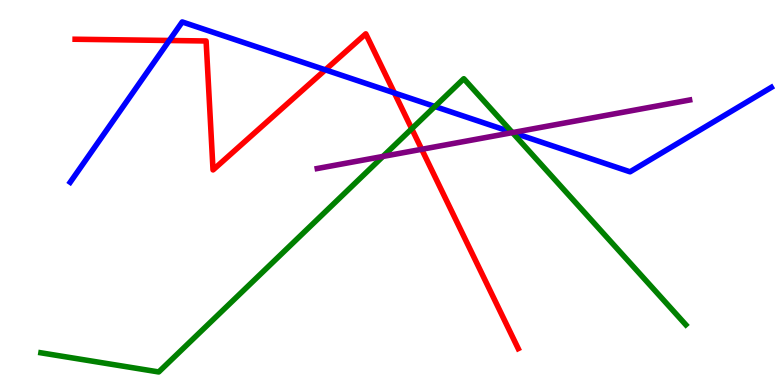[{'lines': ['blue', 'red'], 'intersections': [{'x': 2.18, 'y': 8.95}, {'x': 4.2, 'y': 8.19}, {'x': 5.09, 'y': 7.59}]}, {'lines': ['green', 'red'], 'intersections': [{'x': 5.31, 'y': 6.66}]}, {'lines': ['purple', 'red'], 'intersections': [{'x': 5.44, 'y': 6.12}]}, {'lines': ['blue', 'green'], 'intersections': [{'x': 5.61, 'y': 7.23}, {'x': 6.61, 'y': 6.56}]}, {'lines': ['blue', 'purple'], 'intersections': [{'x': 6.62, 'y': 6.56}]}, {'lines': ['green', 'purple'], 'intersections': [{'x': 4.94, 'y': 5.94}, {'x': 6.61, 'y': 6.56}]}]